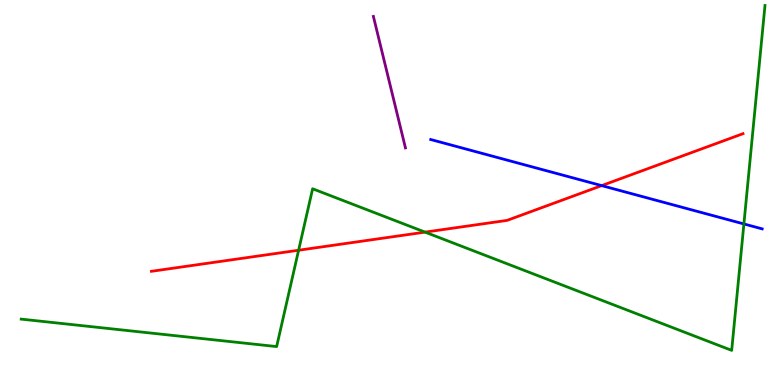[{'lines': ['blue', 'red'], 'intersections': [{'x': 7.76, 'y': 5.18}]}, {'lines': ['green', 'red'], 'intersections': [{'x': 3.85, 'y': 3.5}, {'x': 5.48, 'y': 3.97}]}, {'lines': ['purple', 'red'], 'intersections': []}, {'lines': ['blue', 'green'], 'intersections': [{'x': 9.6, 'y': 4.18}]}, {'lines': ['blue', 'purple'], 'intersections': []}, {'lines': ['green', 'purple'], 'intersections': []}]